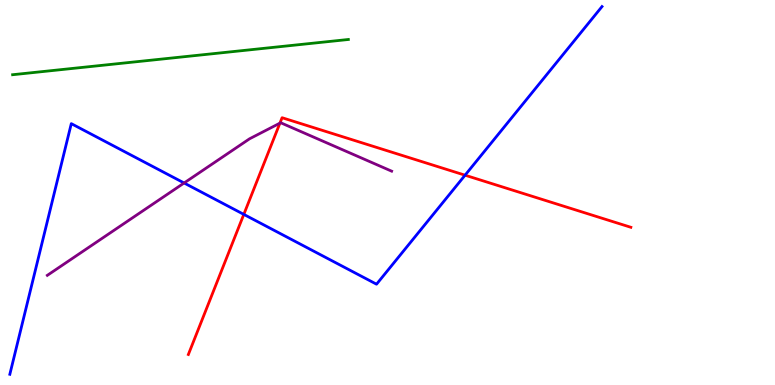[{'lines': ['blue', 'red'], 'intersections': [{'x': 3.15, 'y': 4.43}, {'x': 6.0, 'y': 5.45}]}, {'lines': ['green', 'red'], 'intersections': []}, {'lines': ['purple', 'red'], 'intersections': [{'x': 3.61, 'y': 6.8}]}, {'lines': ['blue', 'green'], 'intersections': []}, {'lines': ['blue', 'purple'], 'intersections': [{'x': 2.38, 'y': 5.25}]}, {'lines': ['green', 'purple'], 'intersections': []}]